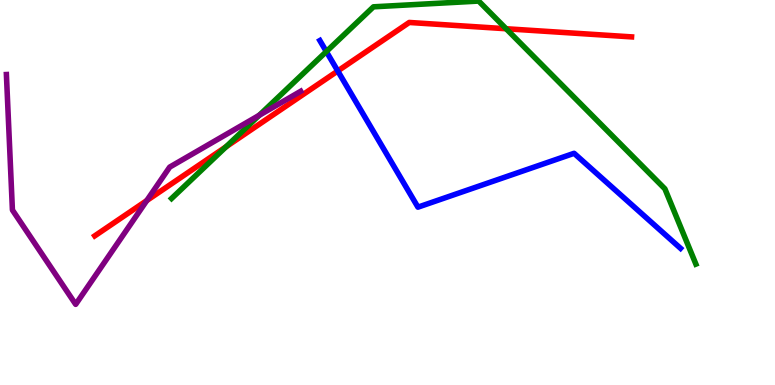[{'lines': ['blue', 'red'], 'intersections': [{'x': 4.36, 'y': 8.16}]}, {'lines': ['green', 'red'], 'intersections': [{'x': 2.92, 'y': 6.19}, {'x': 6.53, 'y': 9.25}]}, {'lines': ['purple', 'red'], 'intersections': [{'x': 1.89, 'y': 4.79}]}, {'lines': ['blue', 'green'], 'intersections': [{'x': 4.21, 'y': 8.66}]}, {'lines': ['blue', 'purple'], 'intersections': []}, {'lines': ['green', 'purple'], 'intersections': [{'x': 3.34, 'y': 7.0}]}]